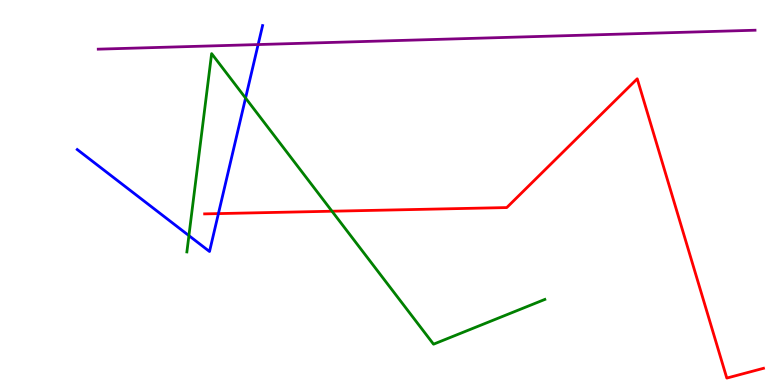[{'lines': ['blue', 'red'], 'intersections': [{'x': 2.82, 'y': 4.45}]}, {'lines': ['green', 'red'], 'intersections': [{'x': 4.28, 'y': 4.51}]}, {'lines': ['purple', 'red'], 'intersections': []}, {'lines': ['blue', 'green'], 'intersections': [{'x': 2.44, 'y': 3.88}, {'x': 3.17, 'y': 7.45}]}, {'lines': ['blue', 'purple'], 'intersections': [{'x': 3.33, 'y': 8.84}]}, {'lines': ['green', 'purple'], 'intersections': []}]